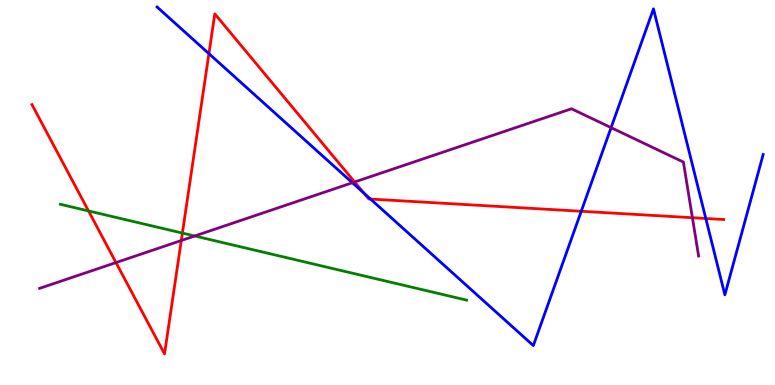[{'lines': ['blue', 'red'], 'intersections': [{'x': 2.7, 'y': 8.61}, {'x': 4.69, 'y': 4.99}, {'x': 4.78, 'y': 4.83}, {'x': 7.5, 'y': 4.51}, {'x': 9.11, 'y': 4.32}]}, {'lines': ['green', 'red'], 'intersections': [{'x': 1.14, 'y': 4.52}, {'x': 2.35, 'y': 3.95}]}, {'lines': ['purple', 'red'], 'intersections': [{'x': 1.5, 'y': 3.18}, {'x': 2.34, 'y': 3.75}, {'x': 4.58, 'y': 5.27}, {'x': 8.93, 'y': 4.35}]}, {'lines': ['blue', 'green'], 'intersections': []}, {'lines': ['blue', 'purple'], 'intersections': [{'x': 4.55, 'y': 5.25}, {'x': 7.89, 'y': 6.68}]}, {'lines': ['green', 'purple'], 'intersections': [{'x': 2.51, 'y': 3.87}]}]